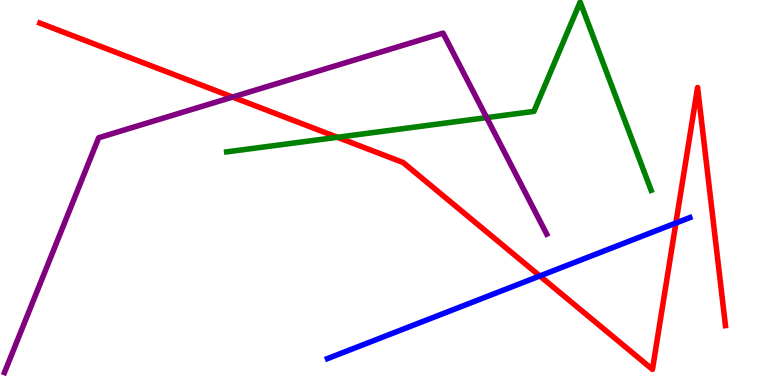[{'lines': ['blue', 'red'], 'intersections': [{'x': 6.97, 'y': 2.83}, {'x': 8.72, 'y': 4.21}]}, {'lines': ['green', 'red'], 'intersections': [{'x': 4.35, 'y': 6.43}]}, {'lines': ['purple', 'red'], 'intersections': [{'x': 3.0, 'y': 7.48}]}, {'lines': ['blue', 'green'], 'intersections': []}, {'lines': ['blue', 'purple'], 'intersections': []}, {'lines': ['green', 'purple'], 'intersections': [{'x': 6.28, 'y': 6.94}]}]